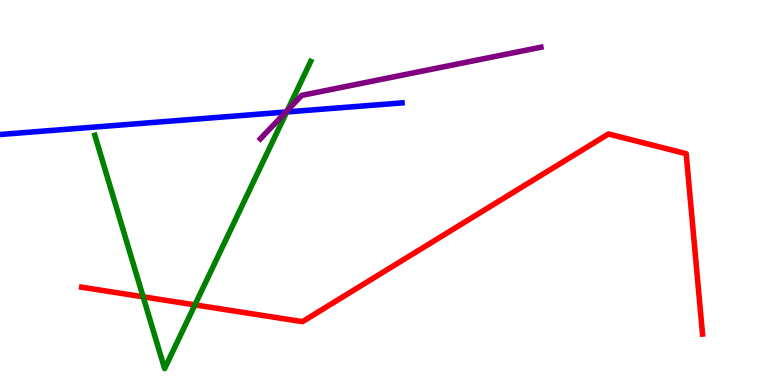[{'lines': ['blue', 'red'], 'intersections': []}, {'lines': ['green', 'red'], 'intersections': [{'x': 1.85, 'y': 2.29}, {'x': 2.52, 'y': 2.08}]}, {'lines': ['purple', 'red'], 'intersections': []}, {'lines': ['blue', 'green'], 'intersections': [{'x': 3.7, 'y': 7.09}]}, {'lines': ['blue', 'purple'], 'intersections': [{'x': 3.69, 'y': 7.09}]}, {'lines': ['green', 'purple'], 'intersections': [{'x': 3.71, 'y': 7.13}]}]